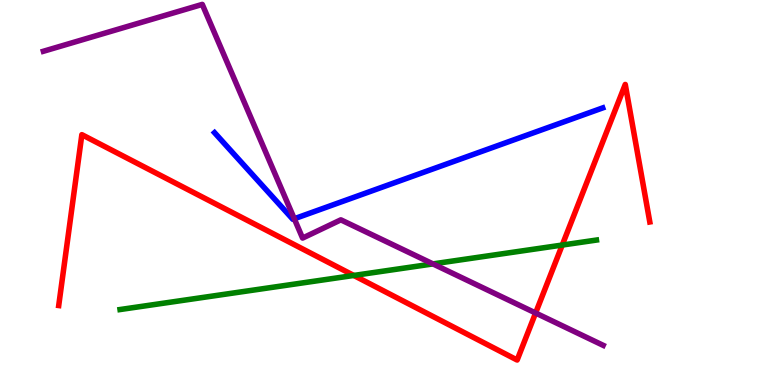[{'lines': ['blue', 'red'], 'intersections': []}, {'lines': ['green', 'red'], 'intersections': [{'x': 4.56, 'y': 2.85}, {'x': 7.25, 'y': 3.64}]}, {'lines': ['purple', 'red'], 'intersections': [{'x': 6.91, 'y': 1.87}]}, {'lines': ['blue', 'green'], 'intersections': []}, {'lines': ['blue', 'purple'], 'intersections': [{'x': 3.8, 'y': 4.32}]}, {'lines': ['green', 'purple'], 'intersections': [{'x': 5.59, 'y': 3.15}]}]